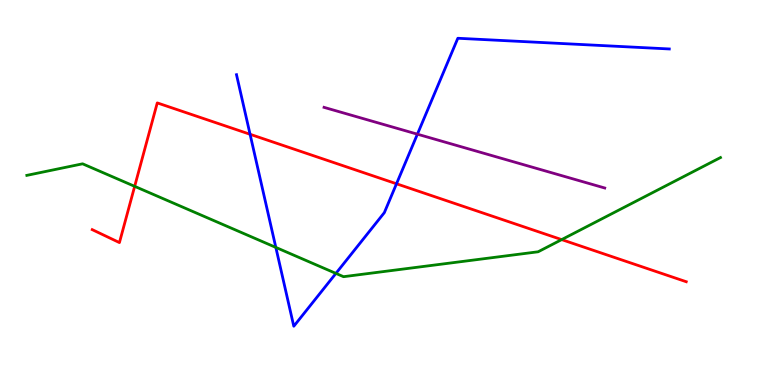[{'lines': ['blue', 'red'], 'intersections': [{'x': 3.23, 'y': 6.51}, {'x': 5.12, 'y': 5.23}]}, {'lines': ['green', 'red'], 'intersections': [{'x': 1.74, 'y': 5.16}, {'x': 7.25, 'y': 3.78}]}, {'lines': ['purple', 'red'], 'intersections': []}, {'lines': ['blue', 'green'], 'intersections': [{'x': 3.56, 'y': 3.57}, {'x': 4.33, 'y': 2.9}]}, {'lines': ['blue', 'purple'], 'intersections': [{'x': 5.39, 'y': 6.51}]}, {'lines': ['green', 'purple'], 'intersections': []}]